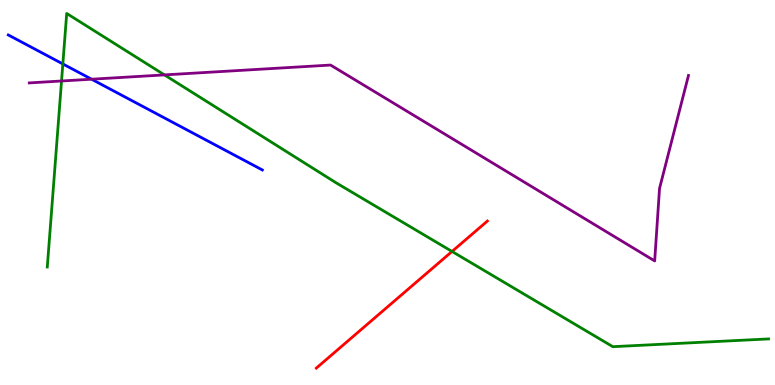[{'lines': ['blue', 'red'], 'intersections': []}, {'lines': ['green', 'red'], 'intersections': [{'x': 5.83, 'y': 3.47}]}, {'lines': ['purple', 'red'], 'intersections': []}, {'lines': ['blue', 'green'], 'intersections': [{'x': 0.811, 'y': 8.34}]}, {'lines': ['blue', 'purple'], 'intersections': [{'x': 1.18, 'y': 7.94}]}, {'lines': ['green', 'purple'], 'intersections': [{'x': 0.794, 'y': 7.9}, {'x': 2.12, 'y': 8.05}]}]